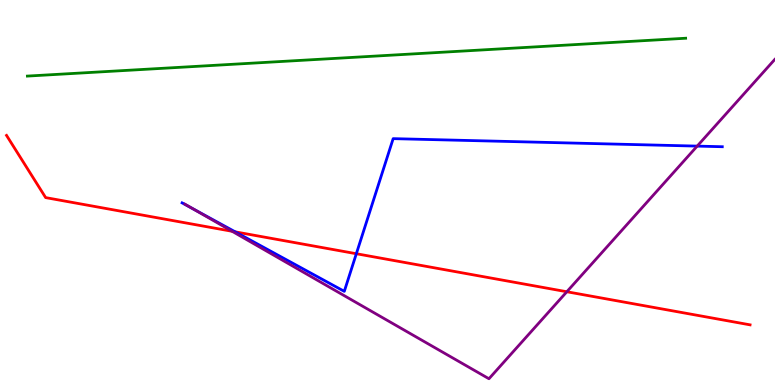[{'lines': ['blue', 'red'], 'intersections': [{'x': 3.04, 'y': 3.98}, {'x': 4.6, 'y': 3.41}]}, {'lines': ['green', 'red'], 'intersections': []}, {'lines': ['purple', 'red'], 'intersections': [{'x': 3.0, 'y': 3.99}, {'x': 7.31, 'y': 2.42}]}, {'lines': ['blue', 'green'], 'intersections': []}, {'lines': ['blue', 'purple'], 'intersections': [{'x': 2.49, 'y': 4.58}, {'x': 9.0, 'y': 6.2}]}, {'lines': ['green', 'purple'], 'intersections': []}]